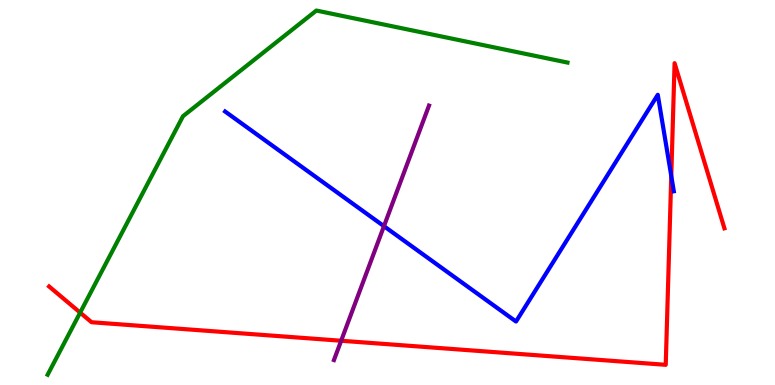[{'lines': ['blue', 'red'], 'intersections': [{'x': 8.66, 'y': 5.43}]}, {'lines': ['green', 'red'], 'intersections': [{'x': 1.03, 'y': 1.88}]}, {'lines': ['purple', 'red'], 'intersections': [{'x': 4.4, 'y': 1.15}]}, {'lines': ['blue', 'green'], 'intersections': []}, {'lines': ['blue', 'purple'], 'intersections': [{'x': 4.95, 'y': 4.13}]}, {'lines': ['green', 'purple'], 'intersections': []}]